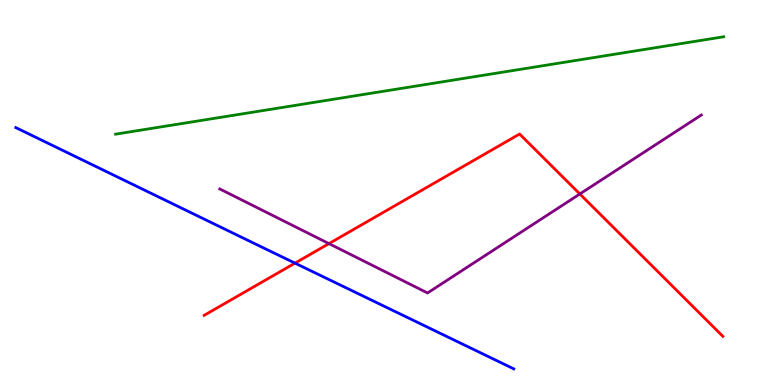[{'lines': ['blue', 'red'], 'intersections': [{'x': 3.81, 'y': 3.17}]}, {'lines': ['green', 'red'], 'intersections': []}, {'lines': ['purple', 'red'], 'intersections': [{'x': 4.24, 'y': 3.67}, {'x': 7.48, 'y': 4.96}]}, {'lines': ['blue', 'green'], 'intersections': []}, {'lines': ['blue', 'purple'], 'intersections': []}, {'lines': ['green', 'purple'], 'intersections': []}]